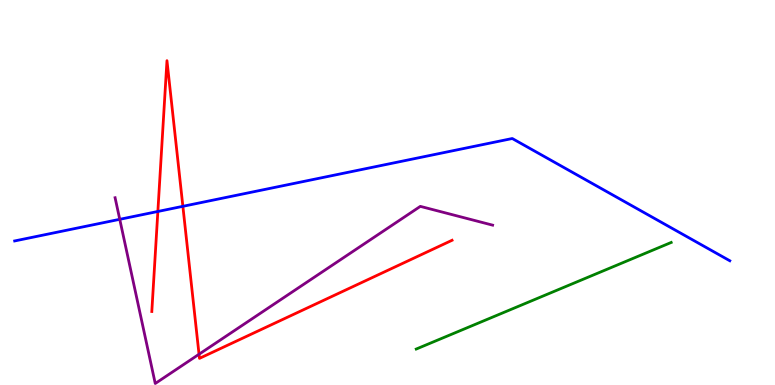[{'lines': ['blue', 'red'], 'intersections': [{'x': 2.04, 'y': 4.51}, {'x': 2.36, 'y': 4.64}]}, {'lines': ['green', 'red'], 'intersections': []}, {'lines': ['purple', 'red'], 'intersections': [{'x': 2.57, 'y': 0.799}]}, {'lines': ['blue', 'green'], 'intersections': []}, {'lines': ['blue', 'purple'], 'intersections': [{'x': 1.55, 'y': 4.3}]}, {'lines': ['green', 'purple'], 'intersections': []}]